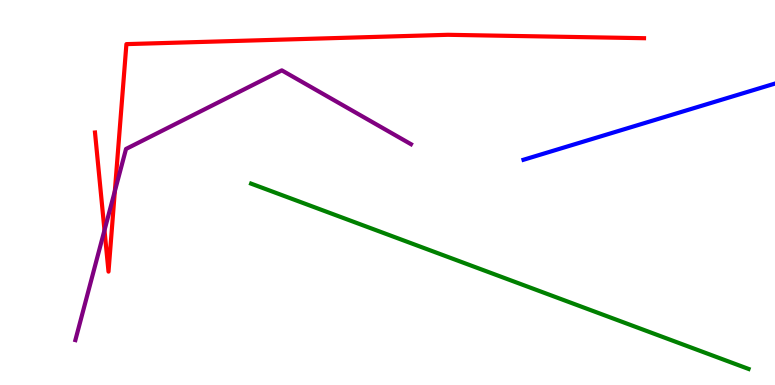[{'lines': ['blue', 'red'], 'intersections': []}, {'lines': ['green', 'red'], 'intersections': []}, {'lines': ['purple', 'red'], 'intersections': [{'x': 1.35, 'y': 4.02}, {'x': 1.48, 'y': 5.03}]}, {'lines': ['blue', 'green'], 'intersections': []}, {'lines': ['blue', 'purple'], 'intersections': []}, {'lines': ['green', 'purple'], 'intersections': []}]